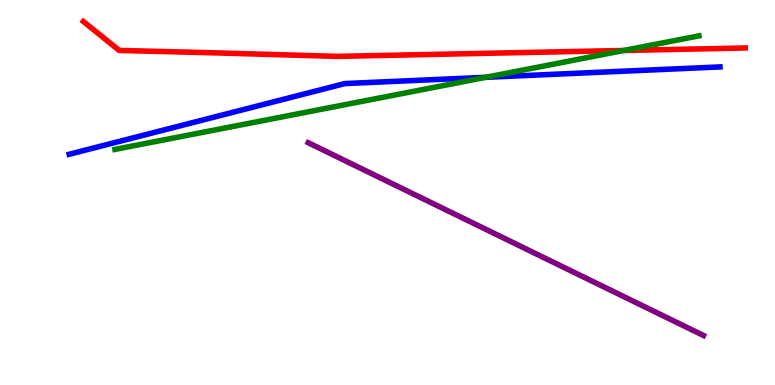[{'lines': ['blue', 'red'], 'intersections': []}, {'lines': ['green', 'red'], 'intersections': [{'x': 8.05, 'y': 8.69}]}, {'lines': ['purple', 'red'], 'intersections': []}, {'lines': ['blue', 'green'], 'intersections': [{'x': 6.27, 'y': 7.99}]}, {'lines': ['blue', 'purple'], 'intersections': []}, {'lines': ['green', 'purple'], 'intersections': []}]